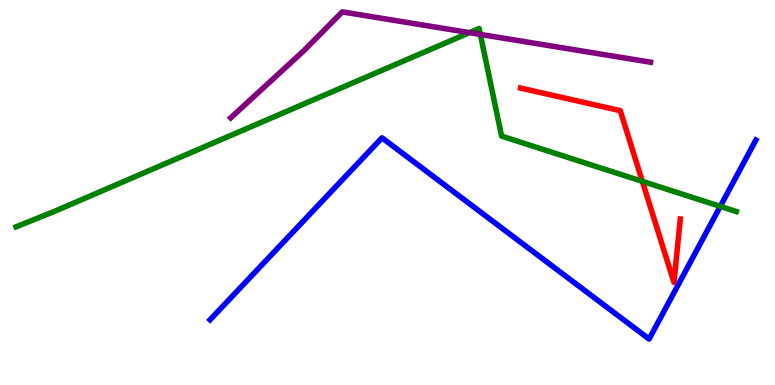[{'lines': ['blue', 'red'], 'intersections': []}, {'lines': ['green', 'red'], 'intersections': [{'x': 8.29, 'y': 5.29}]}, {'lines': ['purple', 'red'], 'intersections': []}, {'lines': ['blue', 'green'], 'intersections': [{'x': 9.29, 'y': 4.64}]}, {'lines': ['blue', 'purple'], 'intersections': []}, {'lines': ['green', 'purple'], 'intersections': [{'x': 6.06, 'y': 9.15}, {'x': 6.2, 'y': 9.11}]}]